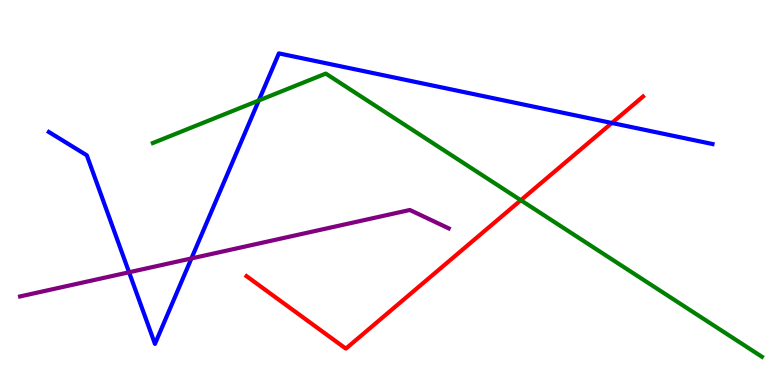[{'lines': ['blue', 'red'], 'intersections': [{'x': 7.9, 'y': 6.81}]}, {'lines': ['green', 'red'], 'intersections': [{'x': 6.72, 'y': 4.8}]}, {'lines': ['purple', 'red'], 'intersections': []}, {'lines': ['blue', 'green'], 'intersections': [{'x': 3.34, 'y': 7.39}]}, {'lines': ['blue', 'purple'], 'intersections': [{'x': 1.67, 'y': 2.93}, {'x': 2.47, 'y': 3.29}]}, {'lines': ['green', 'purple'], 'intersections': []}]